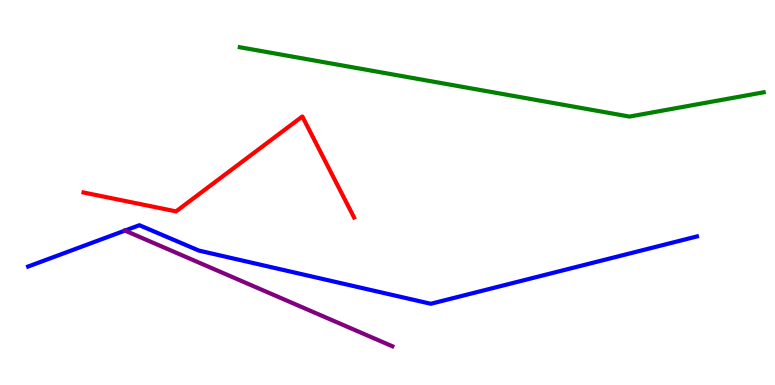[{'lines': ['blue', 'red'], 'intersections': []}, {'lines': ['green', 'red'], 'intersections': []}, {'lines': ['purple', 'red'], 'intersections': []}, {'lines': ['blue', 'green'], 'intersections': []}, {'lines': ['blue', 'purple'], 'intersections': []}, {'lines': ['green', 'purple'], 'intersections': []}]